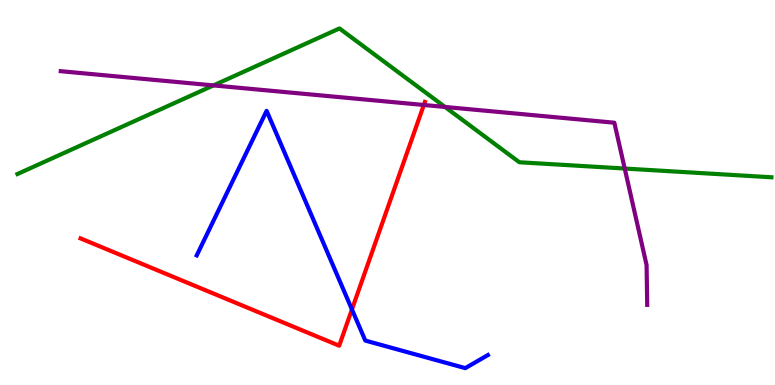[{'lines': ['blue', 'red'], 'intersections': [{'x': 4.54, 'y': 1.96}]}, {'lines': ['green', 'red'], 'intersections': []}, {'lines': ['purple', 'red'], 'intersections': [{'x': 5.47, 'y': 7.27}]}, {'lines': ['blue', 'green'], 'intersections': []}, {'lines': ['blue', 'purple'], 'intersections': []}, {'lines': ['green', 'purple'], 'intersections': [{'x': 2.75, 'y': 7.78}, {'x': 5.74, 'y': 7.22}, {'x': 8.06, 'y': 5.62}]}]